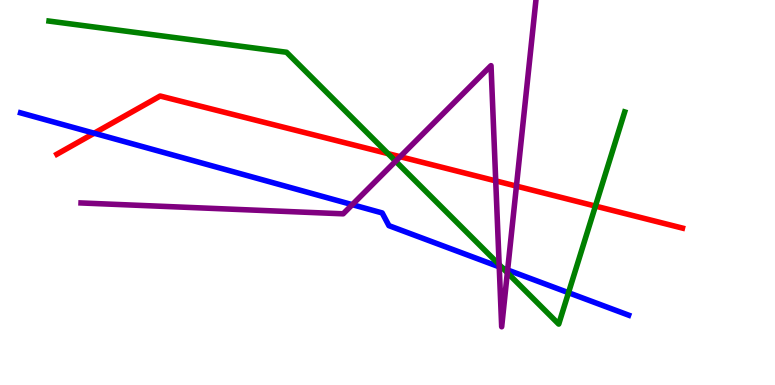[{'lines': ['blue', 'red'], 'intersections': [{'x': 1.21, 'y': 6.54}]}, {'lines': ['green', 'red'], 'intersections': [{'x': 5.01, 'y': 6.01}, {'x': 7.68, 'y': 4.65}]}, {'lines': ['purple', 'red'], 'intersections': [{'x': 5.16, 'y': 5.93}, {'x': 6.4, 'y': 5.3}, {'x': 6.66, 'y': 5.17}]}, {'lines': ['blue', 'green'], 'intersections': [{'x': 6.49, 'y': 3.04}, {'x': 7.34, 'y': 2.4}]}, {'lines': ['blue', 'purple'], 'intersections': [{'x': 4.55, 'y': 4.68}, {'x': 6.44, 'y': 3.07}, {'x': 6.55, 'y': 2.99}]}, {'lines': ['green', 'purple'], 'intersections': [{'x': 5.1, 'y': 5.81}, {'x': 6.44, 'y': 3.13}, {'x': 6.55, 'y': 2.91}]}]